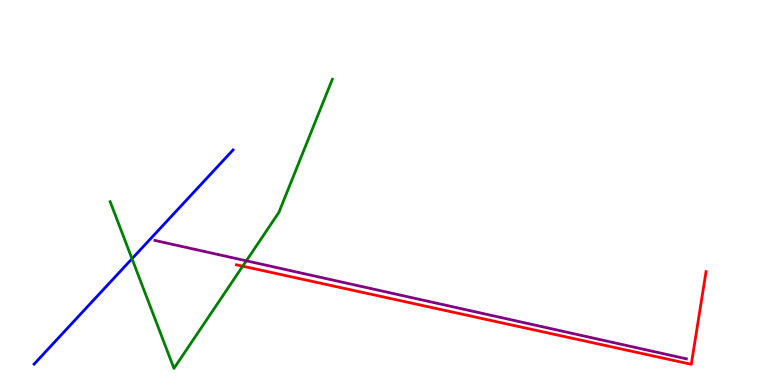[{'lines': ['blue', 'red'], 'intersections': []}, {'lines': ['green', 'red'], 'intersections': [{'x': 3.13, 'y': 3.09}]}, {'lines': ['purple', 'red'], 'intersections': []}, {'lines': ['blue', 'green'], 'intersections': [{'x': 1.7, 'y': 3.28}]}, {'lines': ['blue', 'purple'], 'intersections': []}, {'lines': ['green', 'purple'], 'intersections': [{'x': 3.18, 'y': 3.23}]}]